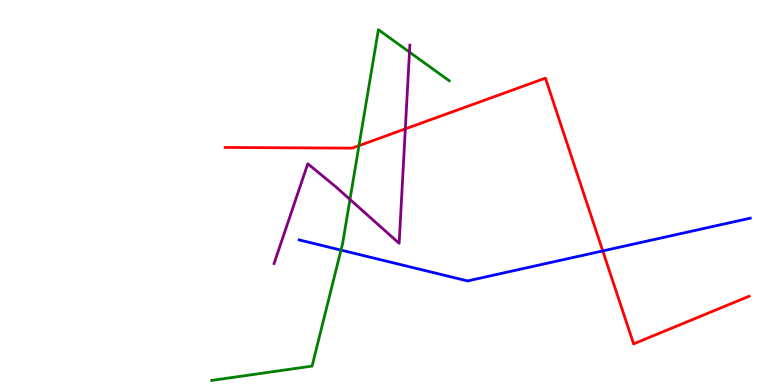[{'lines': ['blue', 'red'], 'intersections': [{'x': 7.78, 'y': 3.48}]}, {'lines': ['green', 'red'], 'intersections': [{'x': 4.63, 'y': 6.22}]}, {'lines': ['purple', 'red'], 'intersections': [{'x': 5.23, 'y': 6.65}]}, {'lines': ['blue', 'green'], 'intersections': [{'x': 4.4, 'y': 3.5}]}, {'lines': ['blue', 'purple'], 'intersections': []}, {'lines': ['green', 'purple'], 'intersections': [{'x': 4.52, 'y': 4.82}, {'x': 5.28, 'y': 8.65}]}]